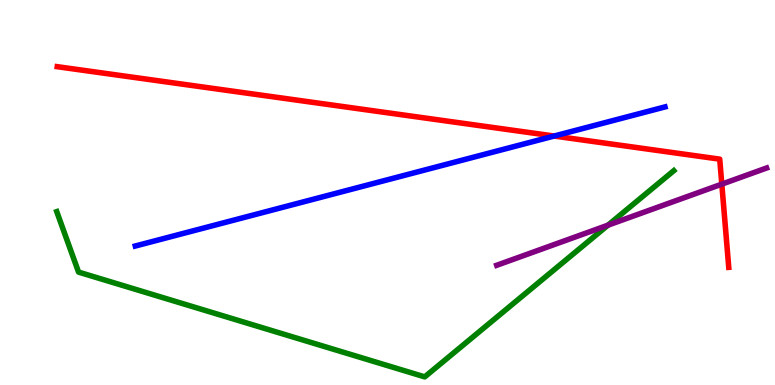[{'lines': ['blue', 'red'], 'intersections': [{'x': 7.15, 'y': 6.47}]}, {'lines': ['green', 'red'], 'intersections': []}, {'lines': ['purple', 'red'], 'intersections': [{'x': 9.31, 'y': 5.22}]}, {'lines': ['blue', 'green'], 'intersections': []}, {'lines': ['blue', 'purple'], 'intersections': []}, {'lines': ['green', 'purple'], 'intersections': [{'x': 7.84, 'y': 4.15}]}]